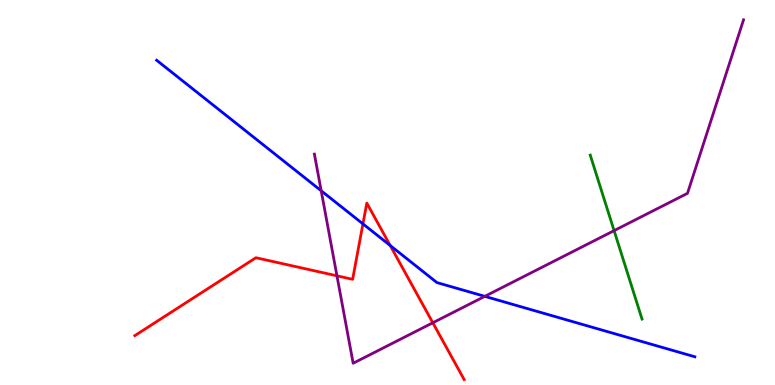[{'lines': ['blue', 'red'], 'intersections': [{'x': 4.68, 'y': 4.19}, {'x': 5.03, 'y': 3.62}]}, {'lines': ['green', 'red'], 'intersections': []}, {'lines': ['purple', 'red'], 'intersections': [{'x': 4.35, 'y': 2.84}, {'x': 5.58, 'y': 1.62}]}, {'lines': ['blue', 'green'], 'intersections': []}, {'lines': ['blue', 'purple'], 'intersections': [{'x': 4.14, 'y': 5.05}, {'x': 6.26, 'y': 2.3}]}, {'lines': ['green', 'purple'], 'intersections': [{'x': 7.92, 'y': 4.01}]}]